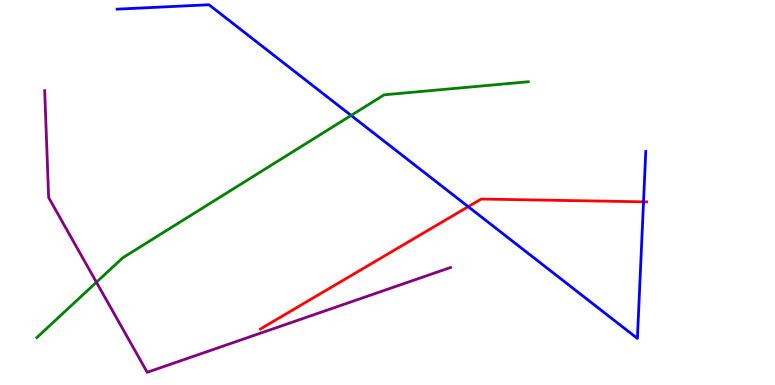[{'lines': ['blue', 'red'], 'intersections': [{'x': 6.04, 'y': 4.63}, {'x': 8.3, 'y': 4.76}]}, {'lines': ['green', 'red'], 'intersections': []}, {'lines': ['purple', 'red'], 'intersections': []}, {'lines': ['blue', 'green'], 'intersections': [{'x': 4.53, 'y': 7.0}]}, {'lines': ['blue', 'purple'], 'intersections': []}, {'lines': ['green', 'purple'], 'intersections': [{'x': 1.24, 'y': 2.67}]}]